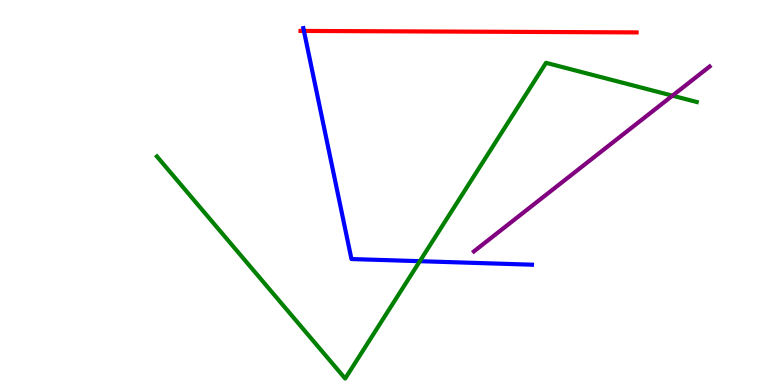[{'lines': ['blue', 'red'], 'intersections': [{'x': 3.92, 'y': 9.2}]}, {'lines': ['green', 'red'], 'intersections': []}, {'lines': ['purple', 'red'], 'intersections': []}, {'lines': ['blue', 'green'], 'intersections': [{'x': 5.42, 'y': 3.22}]}, {'lines': ['blue', 'purple'], 'intersections': []}, {'lines': ['green', 'purple'], 'intersections': [{'x': 8.68, 'y': 7.51}]}]